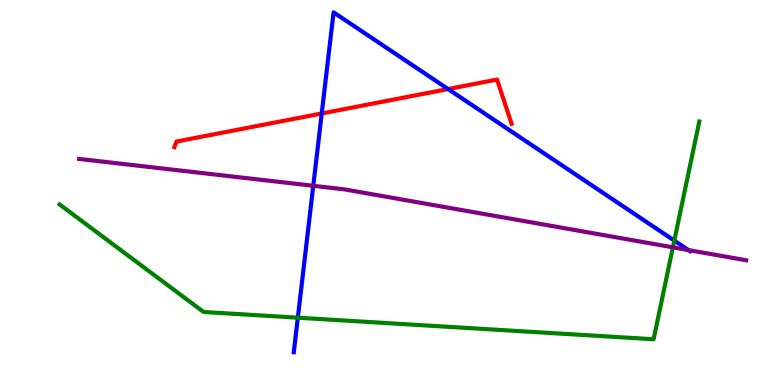[{'lines': ['blue', 'red'], 'intersections': [{'x': 4.15, 'y': 7.05}, {'x': 5.78, 'y': 7.69}]}, {'lines': ['green', 'red'], 'intersections': []}, {'lines': ['purple', 'red'], 'intersections': []}, {'lines': ['blue', 'green'], 'intersections': [{'x': 3.84, 'y': 1.75}, {'x': 8.7, 'y': 3.75}]}, {'lines': ['blue', 'purple'], 'intersections': [{'x': 4.04, 'y': 5.17}, {'x': 8.88, 'y': 3.5}]}, {'lines': ['green', 'purple'], 'intersections': [{'x': 8.68, 'y': 3.58}]}]